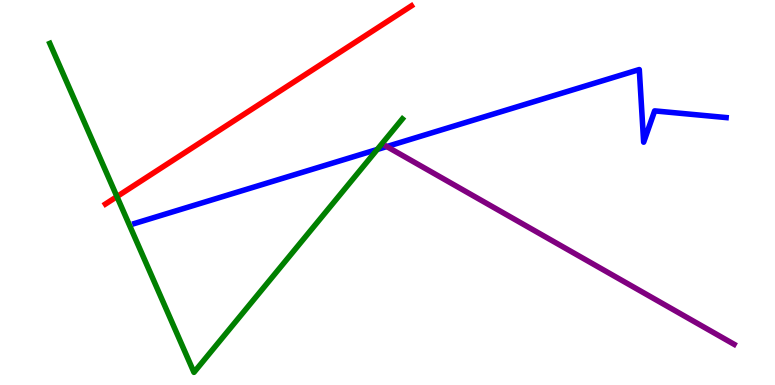[{'lines': ['blue', 'red'], 'intersections': []}, {'lines': ['green', 'red'], 'intersections': [{'x': 1.51, 'y': 4.89}]}, {'lines': ['purple', 'red'], 'intersections': []}, {'lines': ['blue', 'green'], 'intersections': [{'x': 4.87, 'y': 6.12}]}, {'lines': ['blue', 'purple'], 'intersections': [{'x': 4.99, 'y': 6.19}]}, {'lines': ['green', 'purple'], 'intersections': []}]